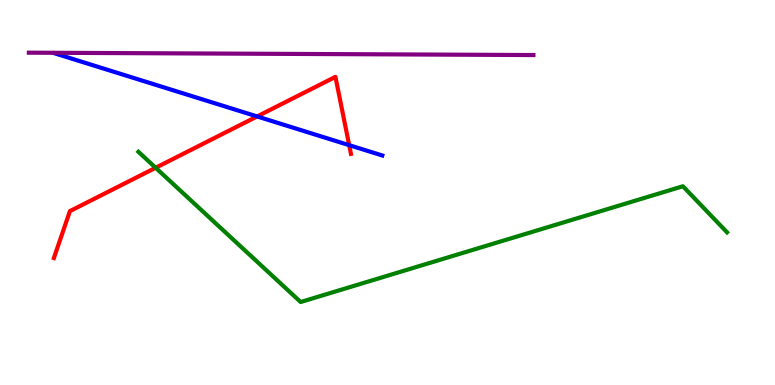[{'lines': ['blue', 'red'], 'intersections': [{'x': 3.32, 'y': 6.98}, {'x': 4.51, 'y': 6.23}]}, {'lines': ['green', 'red'], 'intersections': [{'x': 2.01, 'y': 5.64}]}, {'lines': ['purple', 'red'], 'intersections': []}, {'lines': ['blue', 'green'], 'intersections': []}, {'lines': ['blue', 'purple'], 'intersections': []}, {'lines': ['green', 'purple'], 'intersections': []}]